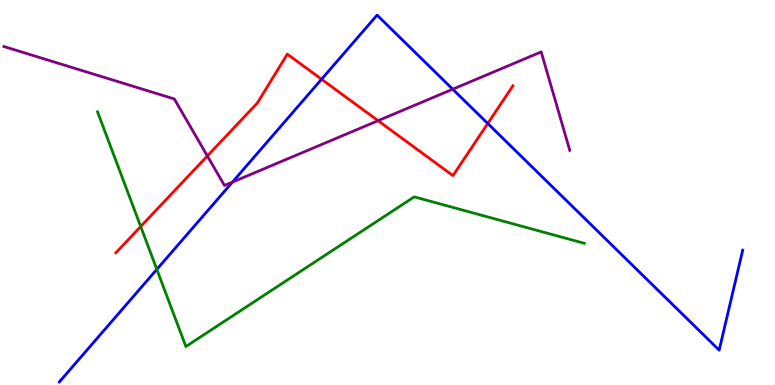[{'lines': ['blue', 'red'], 'intersections': [{'x': 4.15, 'y': 7.94}, {'x': 6.29, 'y': 6.79}]}, {'lines': ['green', 'red'], 'intersections': [{'x': 1.82, 'y': 4.12}]}, {'lines': ['purple', 'red'], 'intersections': [{'x': 2.68, 'y': 5.95}, {'x': 4.88, 'y': 6.87}]}, {'lines': ['blue', 'green'], 'intersections': [{'x': 2.02, 'y': 3.0}]}, {'lines': ['blue', 'purple'], 'intersections': [{'x': 3.0, 'y': 5.27}, {'x': 5.84, 'y': 7.68}]}, {'lines': ['green', 'purple'], 'intersections': []}]